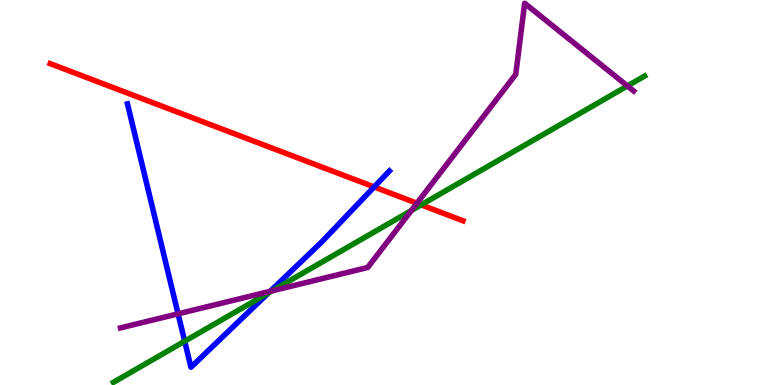[{'lines': ['blue', 'red'], 'intersections': [{'x': 4.83, 'y': 5.14}]}, {'lines': ['green', 'red'], 'intersections': [{'x': 5.43, 'y': 4.68}]}, {'lines': ['purple', 'red'], 'intersections': [{'x': 5.38, 'y': 4.72}]}, {'lines': ['blue', 'green'], 'intersections': [{'x': 2.38, 'y': 1.14}, {'x': 3.47, 'y': 2.39}]}, {'lines': ['blue', 'purple'], 'intersections': [{'x': 2.3, 'y': 1.85}, {'x': 3.49, 'y': 2.43}]}, {'lines': ['green', 'purple'], 'intersections': [{'x': 3.51, 'y': 2.45}, {'x': 5.31, 'y': 4.53}, {'x': 8.1, 'y': 7.77}]}]